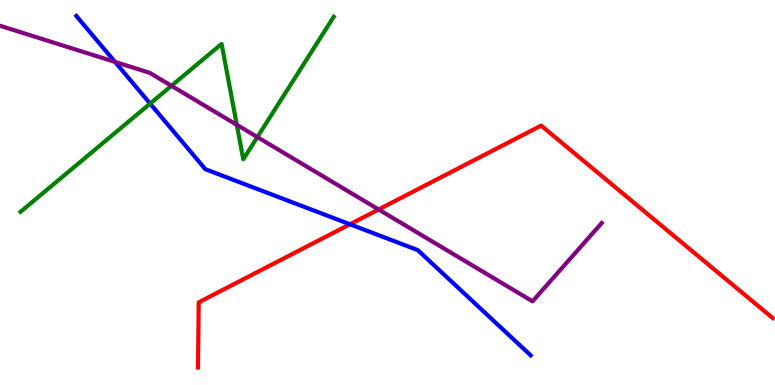[{'lines': ['blue', 'red'], 'intersections': [{'x': 4.52, 'y': 4.17}]}, {'lines': ['green', 'red'], 'intersections': []}, {'lines': ['purple', 'red'], 'intersections': [{'x': 4.89, 'y': 4.56}]}, {'lines': ['blue', 'green'], 'intersections': [{'x': 1.94, 'y': 7.31}]}, {'lines': ['blue', 'purple'], 'intersections': [{'x': 1.48, 'y': 8.39}]}, {'lines': ['green', 'purple'], 'intersections': [{'x': 2.21, 'y': 7.77}, {'x': 3.06, 'y': 6.76}, {'x': 3.32, 'y': 6.44}]}]